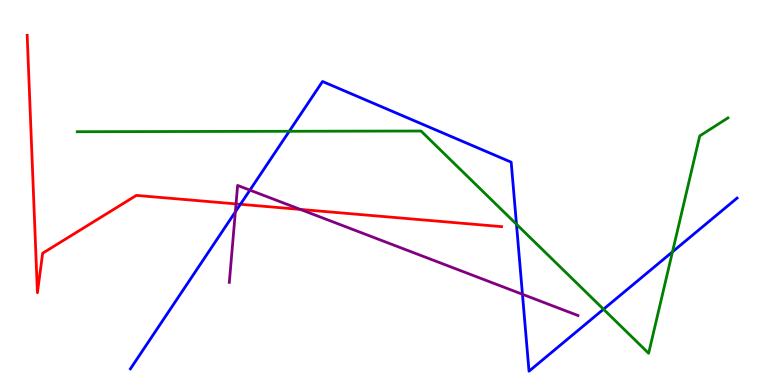[{'lines': ['blue', 'red'], 'intersections': [{'x': 3.1, 'y': 4.69}]}, {'lines': ['green', 'red'], 'intersections': []}, {'lines': ['purple', 'red'], 'intersections': [{'x': 3.05, 'y': 4.7}, {'x': 3.88, 'y': 4.56}]}, {'lines': ['blue', 'green'], 'intersections': [{'x': 3.73, 'y': 6.59}, {'x': 6.66, 'y': 4.18}, {'x': 7.79, 'y': 1.97}, {'x': 8.68, 'y': 3.46}]}, {'lines': ['blue', 'purple'], 'intersections': [{'x': 3.04, 'y': 4.5}, {'x': 3.22, 'y': 5.06}, {'x': 6.74, 'y': 2.36}]}, {'lines': ['green', 'purple'], 'intersections': []}]